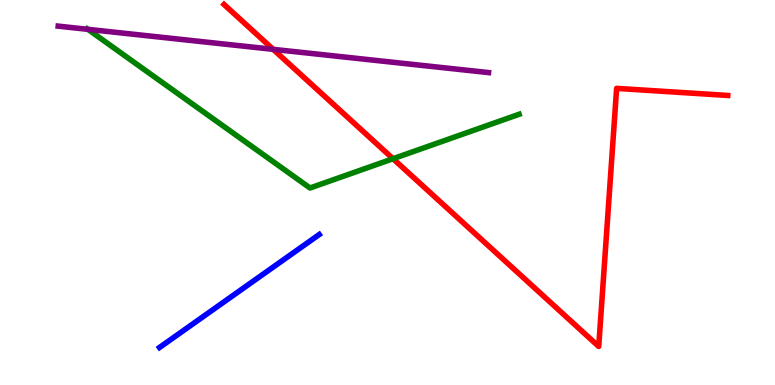[{'lines': ['blue', 'red'], 'intersections': []}, {'lines': ['green', 'red'], 'intersections': [{'x': 5.07, 'y': 5.88}]}, {'lines': ['purple', 'red'], 'intersections': [{'x': 3.52, 'y': 8.72}]}, {'lines': ['blue', 'green'], 'intersections': []}, {'lines': ['blue', 'purple'], 'intersections': []}, {'lines': ['green', 'purple'], 'intersections': [{'x': 1.13, 'y': 9.24}]}]